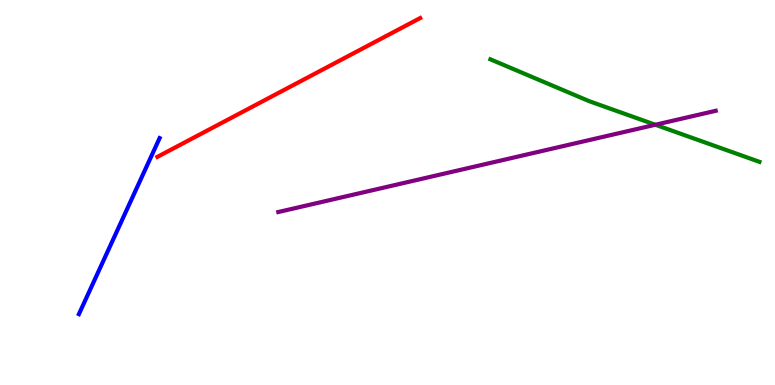[{'lines': ['blue', 'red'], 'intersections': []}, {'lines': ['green', 'red'], 'intersections': []}, {'lines': ['purple', 'red'], 'intersections': []}, {'lines': ['blue', 'green'], 'intersections': []}, {'lines': ['blue', 'purple'], 'intersections': []}, {'lines': ['green', 'purple'], 'intersections': [{'x': 8.46, 'y': 6.76}]}]